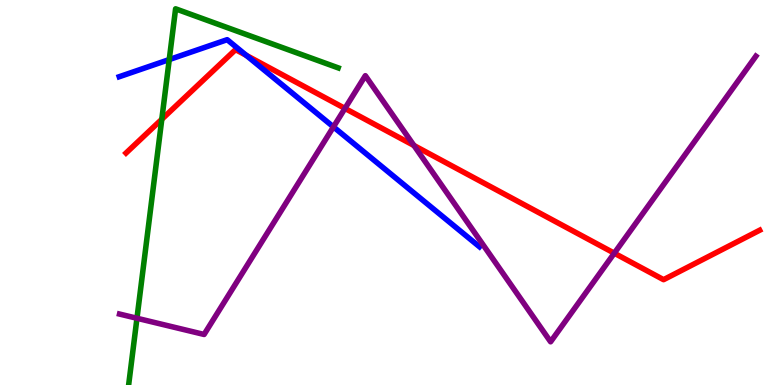[{'lines': ['blue', 'red'], 'intersections': [{'x': 3.18, 'y': 8.56}]}, {'lines': ['green', 'red'], 'intersections': [{'x': 2.09, 'y': 6.9}]}, {'lines': ['purple', 'red'], 'intersections': [{'x': 4.45, 'y': 7.18}, {'x': 5.34, 'y': 6.22}, {'x': 7.93, 'y': 3.42}]}, {'lines': ['blue', 'green'], 'intersections': [{'x': 2.18, 'y': 8.45}]}, {'lines': ['blue', 'purple'], 'intersections': [{'x': 4.3, 'y': 6.7}]}, {'lines': ['green', 'purple'], 'intersections': [{'x': 1.77, 'y': 1.73}]}]